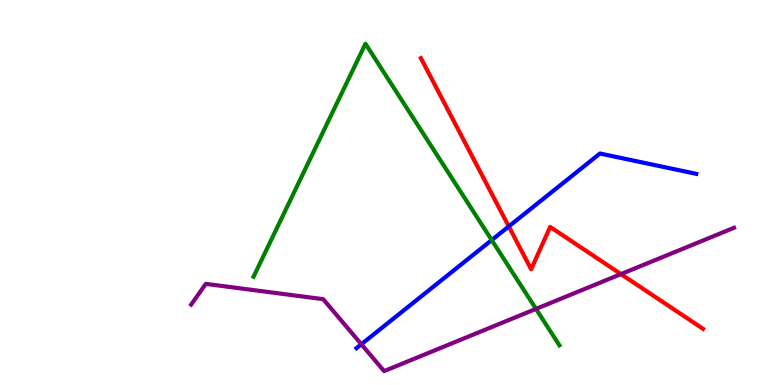[{'lines': ['blue', 'red'], 'intersections': [{'x': 6.56, 'y': 4.12}]}, {'lines': ['green', 'red'], 'intersections': []}, {'lines': ['purple', 'red'], 'intersections': [{'x': 8.01, 'y': 2.88}]}, {'lines': ['blue', 'green'], 'intersections': [{'x': 6.34, 'y': 3.76}]}, {'lines': ['blue', 'purple'], 'intersections': [{'x': 4.66, 'y': 1.06}]}, {'lines': ['green', 'purple'], 'intersections': [{'x': 6.92, 'y': 1.98}]}]